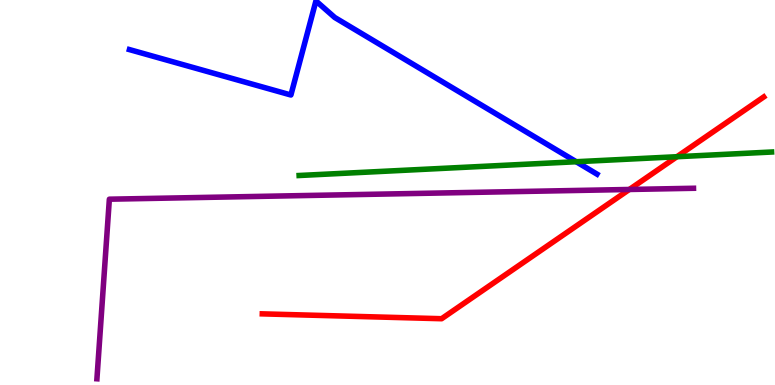[{'lines': ['blue', 'red'], 'intersections': []}, {'lines': ['green', 'red'], 'intersections': [{'x': 8.73, 'y': 5.93}]}, {'lines': ['purple', 'red'], 'intersections': [{'x': 8.12, 'y': 5.08}]}, {'lines': ['blue', 'green'], 'intersections': [{'x': 7.44, 'y': 5.8}]}, {'lines': ['blue', 'purple'], 'intersections': []}, {'lines': ['green', 'purple'], 'intersections': []}]